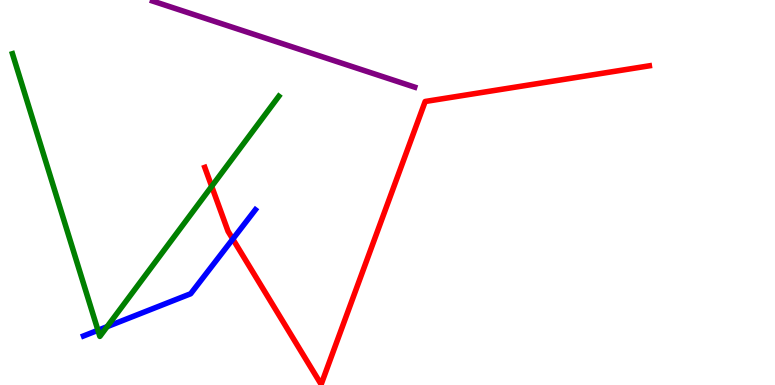[{'lines': ['blue', 'red'], 'intersections': [{'x': 3.0, 'y': 3.79}]}, {'lines': ['green', 'red'], 'intersections': [{'x': 2.73, 'y': 5.16}]}, {'lines': ['purple', 'red'], 'intersections': []}, {'lines': ['blue', 'green'], 'intersections': [{'x': 1.26, 'y': 1.42}, {'x': 1.38, 'y': 1.52}]}, {'lines': ['blue', 'purple'], 'intersections': []}, {'lines': ['green', 'purple'], 'intersections': []}]